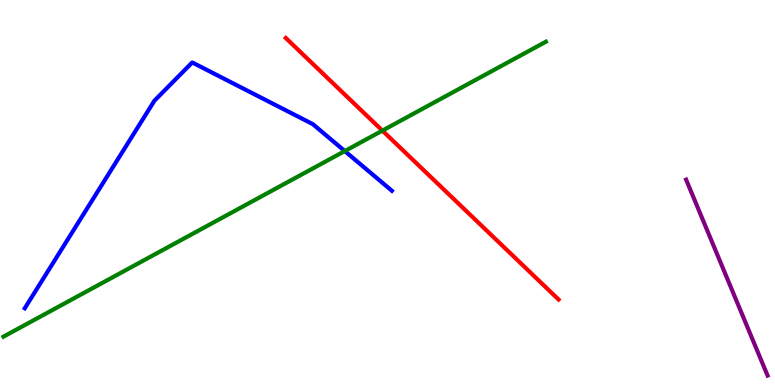[{'lines': ['blue', 'red'], 'intersections': []}, {'lines': ['green', 'red'], 'intersections': [{'x': 4.93, 'y': 6.61}]}, {'lines': ['purple', 'red'], 'intersections': []}, {'lines': ['blue', 'green'], 'intersections': [{'x': 4.45, 'y': 6.08}]}, {'lines': ['blue', 'purple'], 'intersections': []}, {'lines': ['green', 'purple'], 'intersections': []}]